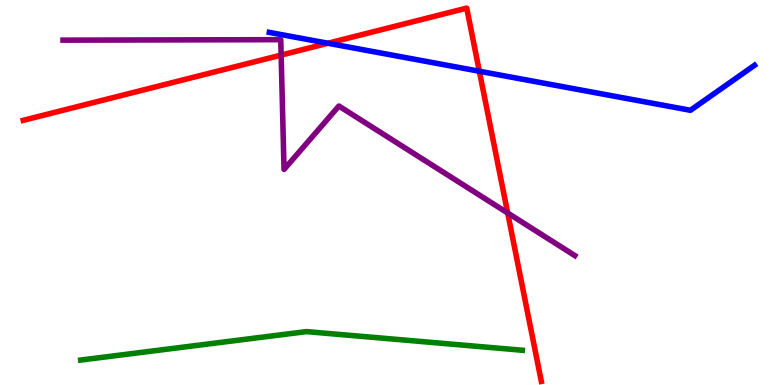[{'lines': ['blue', 'red'], 'intersections': [{'x': 4.23, 'y': 8.88}, {'x': 6.19, 'y': 8.15}]}, {'lines': ['green', 'red'], 'intersections': []}, {'lines': ['purple', 'red'], 'intersections': [{'x': 3.63, 'y': 8.57}, {'x': 6.55, 'y': 4.47}]}, {'lines': ['blue', 'green'], 'intersections': []}, {'lines': ['blue', 'purple'], 'intersections': []}, {'lines': ['green', 'purple'], 'intersections': []}]